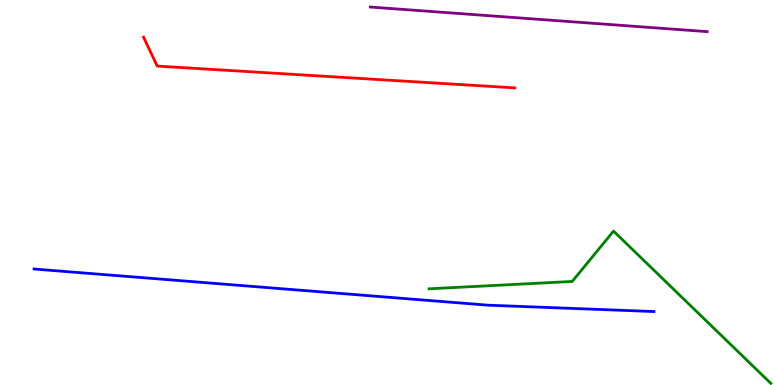[{'lines': ['blue', 'red'], 'intersections': []}, {'lines': ['green', 'red'], 'intersections': []}, {'lines': ['purple', 'red'], 'intersections': []}, {'lines': ['blue', 'green'], 'intersections': []}, {'lines': ['blue', 'purple'], 'intersections': []}, {'lines': ['green', 'purple'], 'intersections': []}]